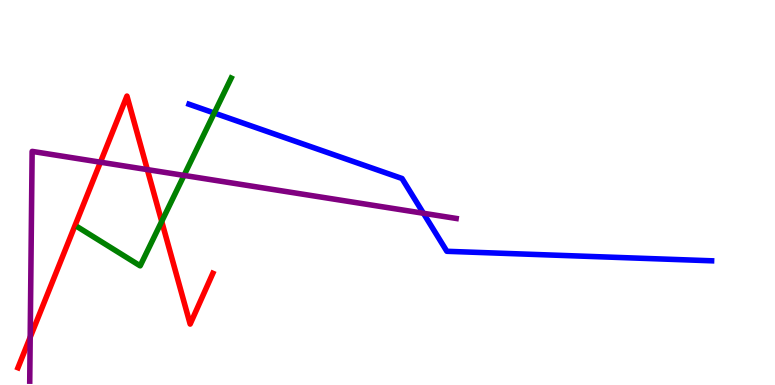[{'lines': ['blue', 'red'], 'intersections': []}, {'lines': ['green', 'red'], 'intersections': [{'x': 2.09, 'y': 4.25}]}, {'lines': ['purple', 'red'], 'intersections': [{'x': 0.39, 'y': 1.24}, {'x': 1.3, 'y': 5.79}, {'x': 1.9, 'y': 5.59}]}, {'lines': ['blue', 'green'], 'intersections': [{'x': 2.76, 'y': 7.06}]}, {'lines': ['blue', 'purple'], 'intersections': [{'x': 5.46, 'y': 4.46}]}, {'lines': ['green', 'purple'], 'intersections': [{'x': 2.37, 'y': 5.44}]}]